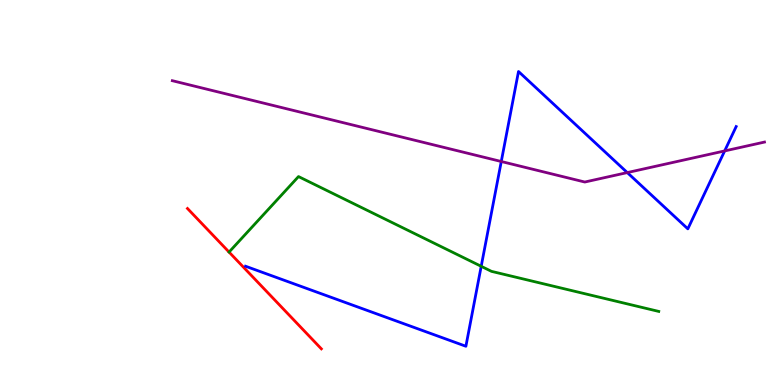[{'lines': ['blue', 'red'], 'intersections': []}, {'lines': ['green', 'red'], 'intersections': []}, {'lines': ['purple', 'red'], 'intersections': []}, {'lines': ['blue', 'green'], 'intersections': [{'x': 6.21, 'y': 3.08}]}, {'lines': ['blue', 'purple'], 'intersections': [{'x': 6.47, 'y': 5.81}, {'x': 8.09, 'y': 5.52}, {'x': 9.35, 'y': 6.08}]}, {'lines': ['green', 'purple'], 'intersections': []}]